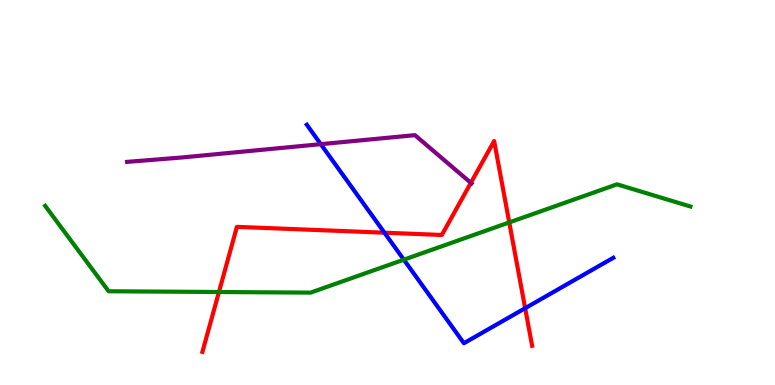[{'lines': ['blue', 'red'], 'intersections': [{'x': 4.96, 'y': 3.96}, {'x': 6.78, 'y': 1.99}]}, {'lines': ['green', 'red'], 'intersections': [{'x': 2.82, 'y': 2.42}, {'x': 6.57, 'y': 4.22}]}, {'lines': ['purple', 'red'], 'intersections': [{'x': 6.08, 'y': 5.25}]}, {'lines': ['blue', 'green'], 'intersections': [{'x': 5.21, 'y': 3.26}]}, {'lines': ['blue', 'purple'], 'intersections': [{'x': 4.14, 'y': 6.26}]}, {'lines': ['green', 'purple'], 'intersections': []}]